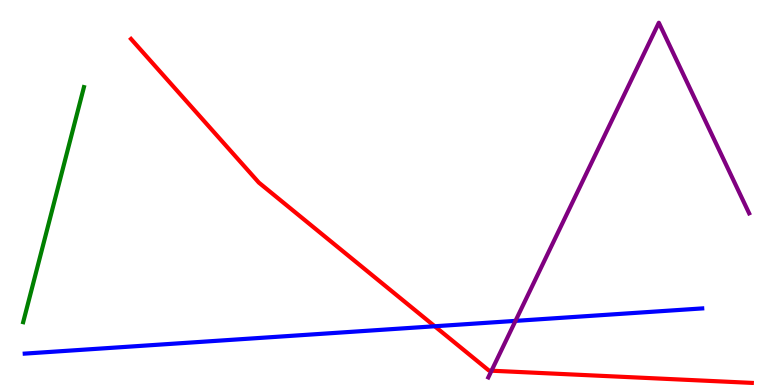[{'lines': ['blue', 'red'], 'intersections': [{'x': 5.61, 'y': 1.53}]}, {'lines': ['green', 'red'], 'intersections': []}, {'lines': ['purple', 'red'], 'intersections': [{'x': 6.34, 'y': 0.371}]}, {'lines': ['blue', 'green'], 'intersections': []}, {'lines': ['blue', 'purple'], 'intersections': [{'x': 6.65, 'y': 1.67}]}, {'lines': ['green', 'purple'], 'intersections': []}]